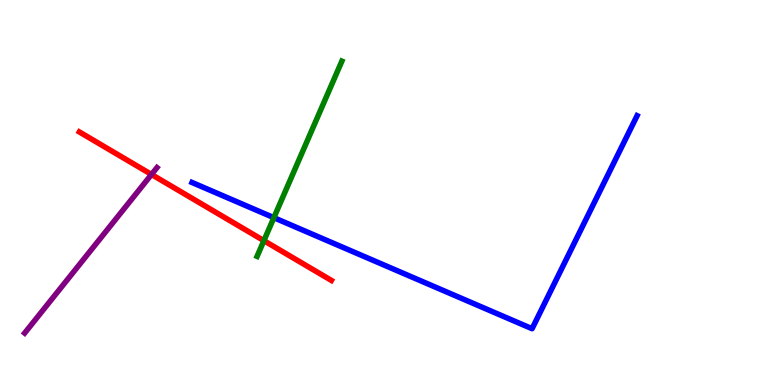[{'lines': ['blue', 'red'], 'intersections': []}, {'lines': ['green', 'red'], 'intersections': [{'x': 3.41, 'y': 3.75}]}, {'lines': ['purple', 'red'], 'intersections': [{'x': 1.95, 'y': 5.47}]}, {'lines': ['blue', 'green'], 'intersections': [{'x': 3.53, 'y': 4.35}]}, {'lines': ['blue', 'purple'], 'intersections': []}, {'lines': ['green', 'purple'], 'intersections': []}]